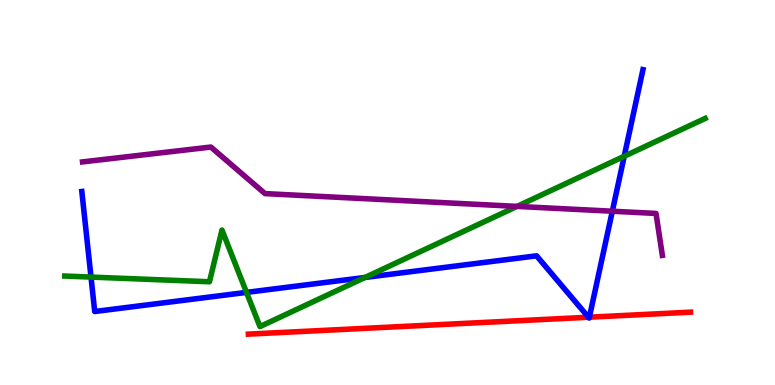[{'lines': ['blue', 'red'], 'intersections': [{'x': 7.59, 'y': 1.76}, {'x': 7.61, 'y': 1.76}]}, {'lines': ['green', 'red'], 'intersections': []}, {'lines': ['purple', 'red'], 'intersections': []}, {'lines': ['blue', 'green'], 'intersections': [{'x': 1.17, 'y': 2.8}, {'x': 3.18, 'y': 2.41}, {'x': 4.71, 'y': 2.79}, {'x': 8.05, 'y': 5.94}]}, {'lines': ['blue', 'purple'], 'intersections': [{'x': 7.9, 'y': 4.51}]}, {'lines': ['green', 'purple'], 'intersections': [{'x': 6.67, 'y': 4.64}]}]